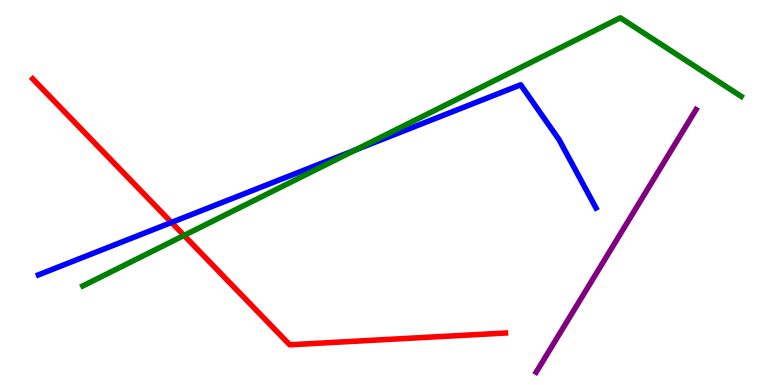[{'lines': ['blue', 'red'], 'intersections': [{'x': 2.21, 'y': 4.22}]}, {'lines': ['green', 'red'], 'intersections': [{'x': 2.37, 'y': 3.88}]}, {'lines': ['purple', 'red'], 'intersections': []}, {'lines': ['blue', 'green'], 'intersections': [{'x': 4.59, 'y': 6.11}]}, {'lines': ['blue', 'purple'], 'intersections': []}, {'lines': ['green', 'purple'], 'intersections': []}]